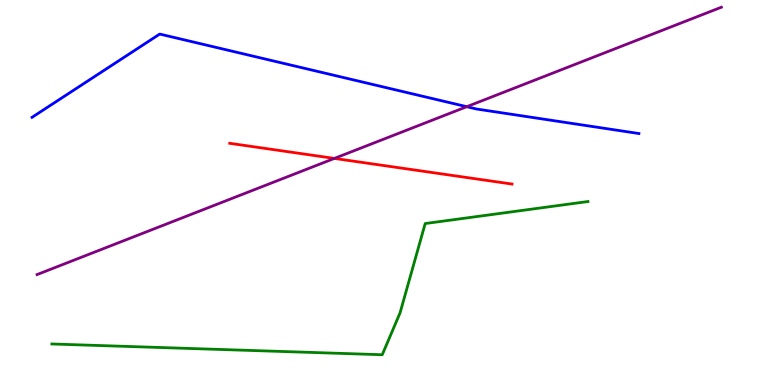[{'lines': ['blue', 'red'], 'intersections': []}, {'lines': ['green', 'red'], 'intersections': []}, {'lines': ['purple', 'red'], 'intersections': [{'x': 4.31, 'y': 5.89}]}, {'lines': ['blue', 'green'], 'intersections': []}, {'lines': ['blue', 'purple'], 'intersections': [{'x': 6.02, 'y': 7.23}]}, {'lines': ['green', 'purple'], 'intersections': []}]